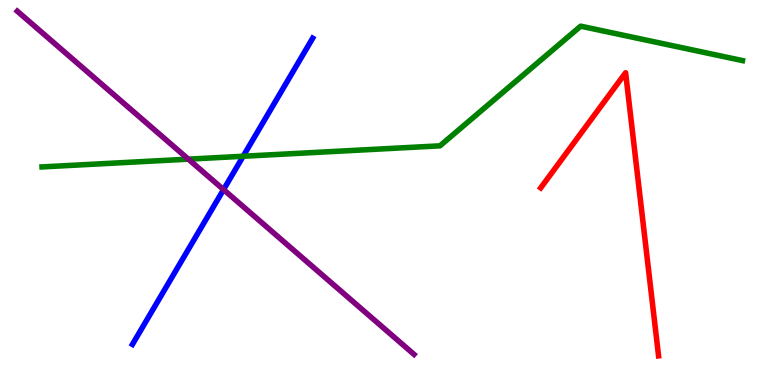[{'lines': ['blue', 'red'], 'intersections': []}, {'lines': ['green', 'red'], 'intersections': []}, {'lines': ['purple', 'red'], 'intersections': []}, {'lines': ['blue', 'green'], 'intersections': [{'x': 3.14, 'y': 5.94}]}, {'lines': ['blue', 'purple'], 'intersections': [{'x': 2.88, 'y': 5.08}]}, {'lines': ['green', 'purple'], 'intersections': [{'x': 2.43, 'y': 5.87}]}]